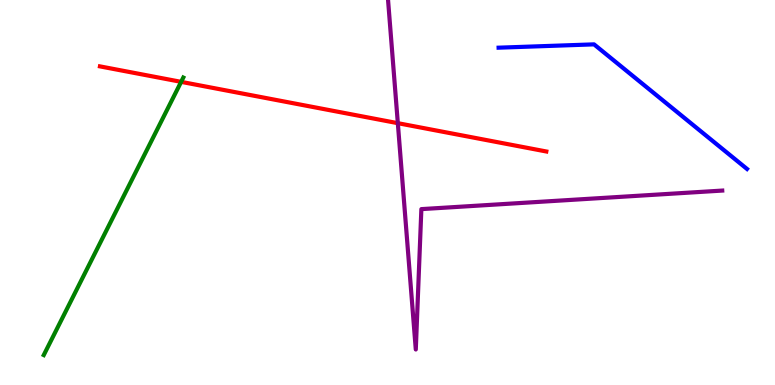[{'lines': ['blue', 'red'], 'intersections': []}, {'lines': ['green', 'red'], 'intersections': [{'x': 2.34, 'y': 7.87}]}, {'lines': ['purple', 'red'], 'intersections': [{'x': 5.13, 'y': 6.8}]}, {'lines': ['blue', 'green'], 'intersections': []}, {'lines': ['blue', 'purple'], 'intersections': []}, {'lines': ['green', 'purple'], 'intersections': []}]